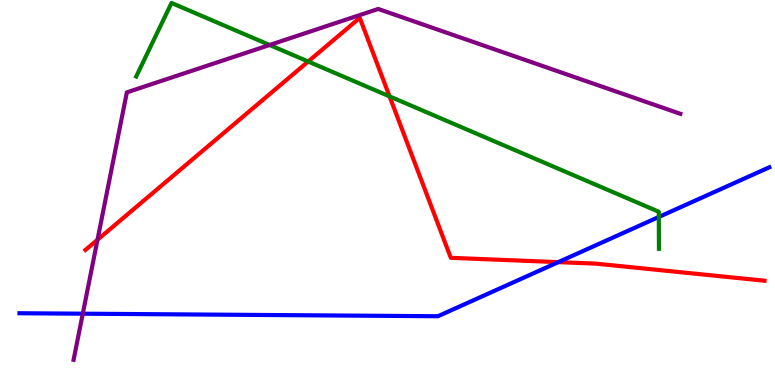[{'lines': ['blue', 'red'], 'intersections': [{'x': 7.2, 'y': 3.19}]}, {'lines': ['green', 'red'], 'intersections': [{'x': 3.98, 'y': 8.4}, {'x': 5.03, 'y': 7.5}]}, {'lines': ['purple', 'red'], 'intersections': [{'x': 1.26, 'y': 3.77}]}, {'lines': ['blue', 'green'], 'intersections': [{'x': 8.5, 'y': 4.36}]}, {'lines': ['blue', 'purple'], 'intersections': [{'x': 1.07, 'y': 1.85}]}, {'lines': ['green', 'purple'], 'intersections': [{'x': 3.48, 'y': 8.83}]}]